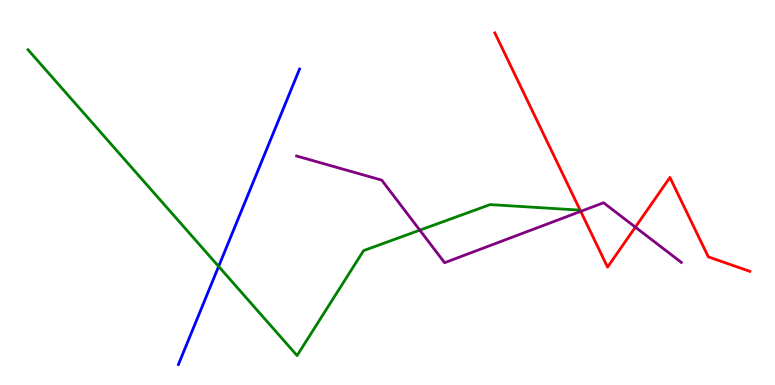[{'lines': ['blue', 'red'], 'intersections': []}, {'lines': ['green', 'red'], 'intersections': []}, {'lines': ['purple', 'red'], 'intersections': [{'x': 7.49, 'y': 4.51}, {'x': 8.2, 'y': 4.1}]}, {'lines': ['blue', 'green'], 'intersections': [{'x': 2.82, 'y': 3.08}]}, {'lines': ['blue', 'purple'], 'intersections': []}, {'lines': ['green', 'purple'], 'intersections': [{'x': 5.42, 'y': 4.02}]}]